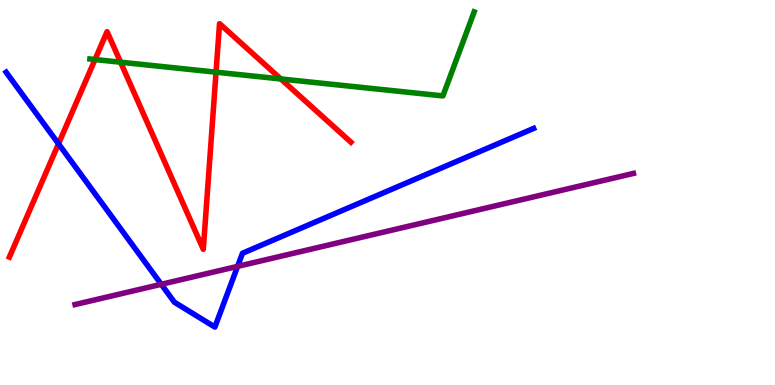[{'lines': ['blue', 'red'], 'intersections': [{'x': 0.755, 'y': 6.26}]}, {'lines': ['green', 'red'], 'intersections': [{'x': 1.23, 'y': 8.45}, {'x': 1.56, 'y': 8.38}, {'x': 2.79, 'y': 8.13}, {'x': 3.62, 'y': 7.95}]}, {'lines': ['purple', 'red'], 'intersections': []}, {'lines': ['blue', 'green'], 'intersections': []}, {'lines': ['blue', 'purple'], 'intersections': [{'x': 2.08, 'y': 2.62}, {'x': 3.07, 'y': 3.08}]}, {'lines': ['green', 'purple'], 'intersections': []}]